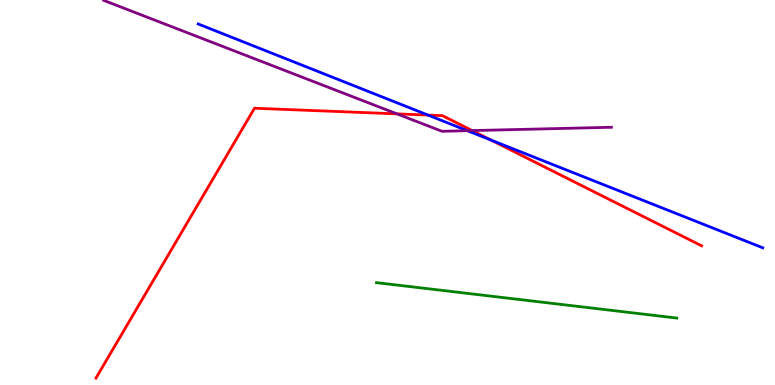[{'lines': ['blue', 'red'], 'intersections': [{'x': 5.52, 'y': 7.01}, {'x': 6.34, 'y': 6.36}]}, {'lines': ['green', 'red'], 'intersections': []}, {'lines': ['purple', 'red'], 'intersections': [{'x': 5.12, 'y': 7.04}, {'x': 6.09, 'y': 6.61}]}, {'lines': ['blue', 'green'], 'intersections': []}, {'lines': ['blue', 'purple'], 'intersections': [{'x': 6.03, 'y': 6.61}]}, {'lines': ['green', 'purple'], 'intersections': []}]